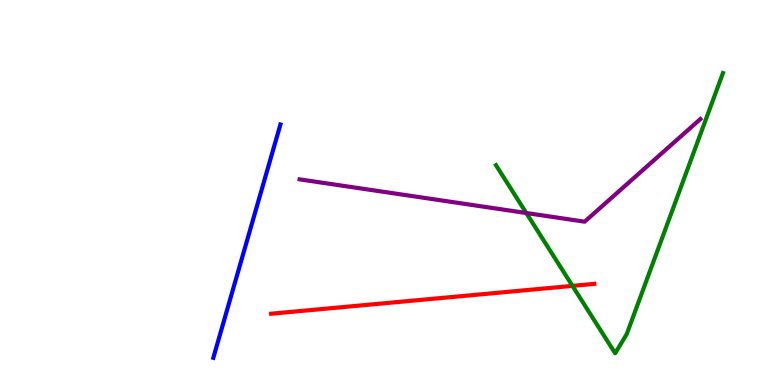[{'lines': ['blue', 'red'], 'intersections': []}, {'lines': ['green', 'red'], 'intersections': [{'x': 7.39, 'y': 2.57}]}, {'lines': ['purple', 'red'], 'intersections': []}, {'lines': ['blue', 'green'], 'intersections': []}, {'lines': ['blue', 'purple'], 'intersections': []}, {'lines': ['green', 'purple'], 'intersections': [{'x': 6.79, 'y': 4.47}]}]